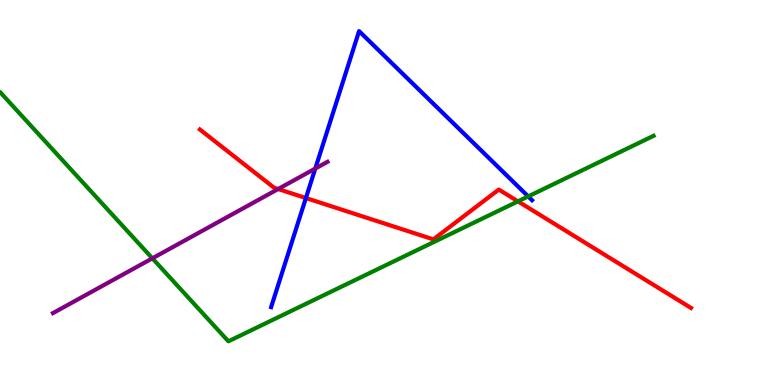[{'lines': ['blue', 'red'], 'intersections': [{'x': 3.95, 'y': 4.86}]}, {'lines': ['green', 'red'], 'intersections': [{'x': 6.68, 'y': 4.77}]}, {'lines': ['purple', 'red'], 'intersections': [{'x': 3.59, 'y': 5.09}]}, {'lines': ['blue', 'green'], 'intersections': [{'x': 6.82, 'y': 4.9}]}, {'lines': ['blue', 'purple'], 'intersections': [{'x': 4.07, 'y': 5.62}]}, {'lines': ['green', 'purple'], 'intersections': [{'x': 1.97, 'y': 3.29}]}]